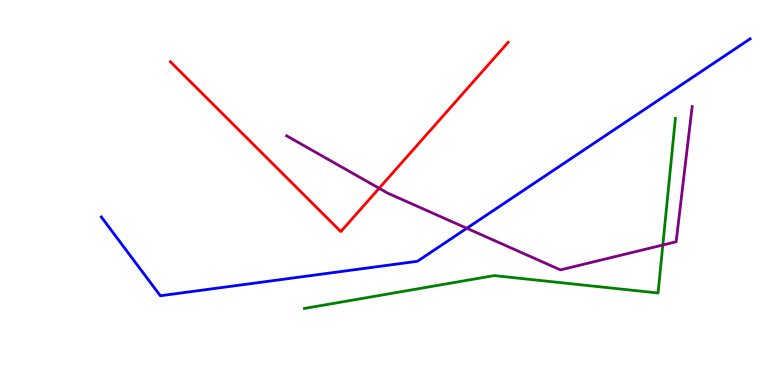[{'lines': ['blue', 'red'], 'intersections': []}, {'lines': ['green', 'red'], 'intersections': []}, {'lines': ['purple', 'red'], 'intersections': [{'x': 4.89, 'y': 5.11}]}, {'lines': ['blue', 'green'], 'intersections': []}, {'lines': ['blue', 'purple'], 'intersections': [{'x': 6.02, 'y': 4.07}]}, {'lines': ['green', 'purple'], 'intersections': [{'x': 8.55, 'y': 3.64}]}]